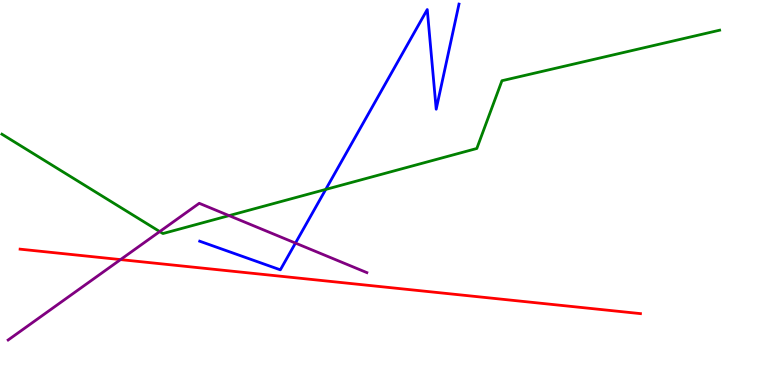[{'lines': ['blue', 'red'], 'intersections': []}, {'lines': ['green', 'red'], 'intersections': []}, {'lines': ['purple', 'red'], 'intersections': [{'x': 1.56, 'y': 3.26}]}, {'lines': ['blue', 'green'], 'intersections': [{'x': 4.2, 'y': 5.08}]}, {'lines': ['blue', 'purple'], 'intersections': [{'x': 3.81, 'y': 3.69}]}, {'lines': ['green', 'purple'], 'intersections': [{'x': 2.06, 'y': 3.99}, {'x': 2.96, 'y': 4.4}]}]